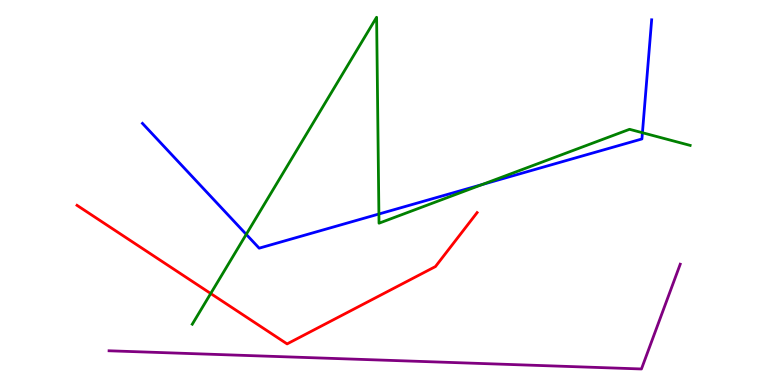[{'lines': ['blue', 'red'], 'intersections': []}, {'lines': ['green', 'red'], 'intersections': [{'x': 2.72, 'y': 2.38}]}, {'lines': ['purple', 'red'], 'intersections': []}, {'lines': ['blue', 'green'], 'intersections': [{'x': 3.18, 'y': 3.91}, {'x': 4.89, 'y': 4.44}, {'x': 6.22, 'y': 5.21}, {'x': 8.29, 'y': 6.55}]}, {'lines': ['blue', 'purple'], 'intersections': []}, {'lines': ['green', 'purple'], 'intersections': []}]